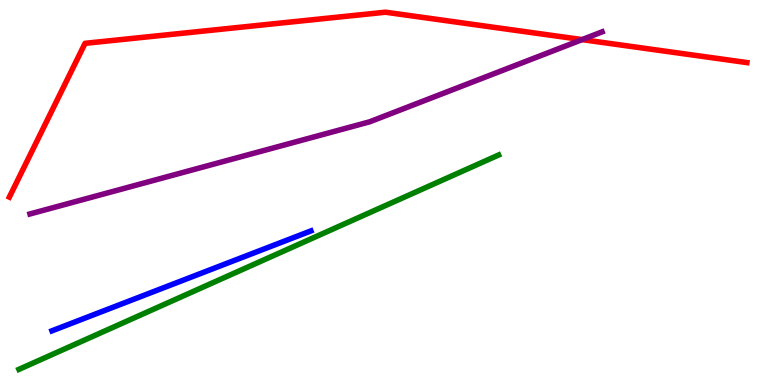[{'lines': ['blue', 'red'], 'intersections': []}, {'lines': ['green', 'red'], 'intersections': []}, {'lines': ['purple', 'red'], 'intersections': [{'x': 7.51, 'y': 8.97}]}, {'lines': ['blue', 'green'], 'intersections': []}, {'lines': ['blue', 'purple'], 'intersections': []}, {'lines': ['green', 'purple'], 'intersections': []}]